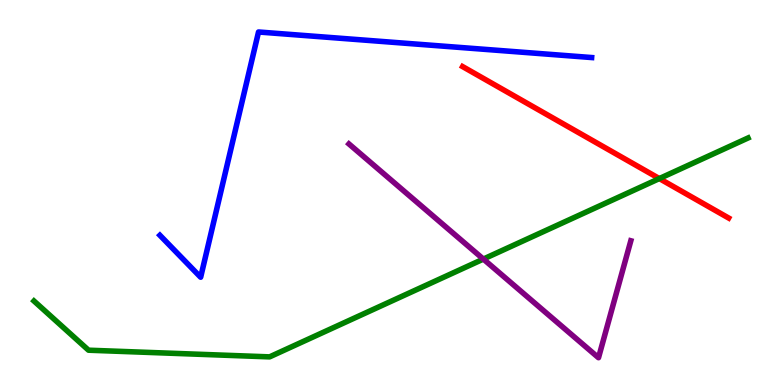[{'lines': ['blue', 'red'], 'intersections': []}, {'lines': ['green', 'red'], 'intersections': [{'x': 8.51, 'y': 5.36}]}, {'lines': ['purple', 'red'], 'intersections': []}, {'lines': ['blue', 'green'], 'intersections': []}, {'lines': ['blue', 'purple'], 'intersections': []}, {'lines': ['green', 'purple'], 'intersections': [{'x': 6.24, 'y': 3.27}]}]